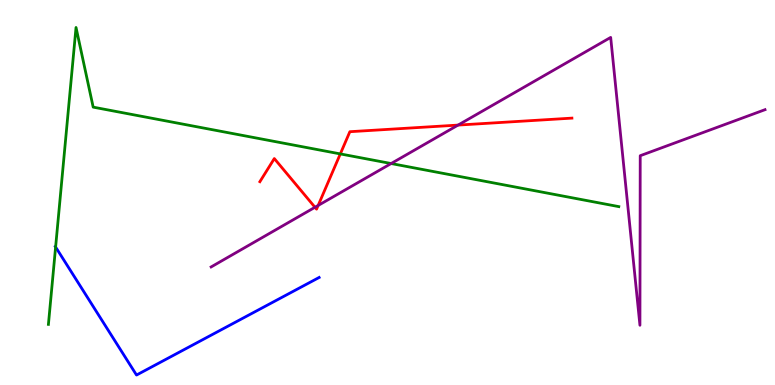[{'lines': ['blue', 'red'], 'intersections': []}, {'lines': ['green', 'red'], 'intersections': [{'x': 4.39, 'y': 6.0}]}, {'lines': ['purple', 'red'], 'intersections': [{'x': 4.06, 'y': 4.62}, {'x': 4.11, 'y': 4.66}, {'x': 5.91, 'y': 6.75}]}, {'lines': ['blue', 'green'], 'intersections': [{'x': 0.718, 'y': 3.58}]}, {'lines': ['blue', 'purple'], 'intersections': []}, {'lines': ['green', 'purple'], 'intersections': [{'x': 5.05, 'y': 5.75}]}]